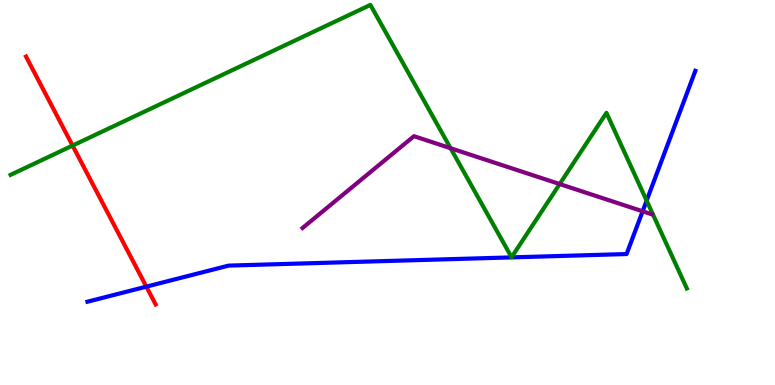[{'lines': ['blue', 'red'], 'intersections': [{'x': 1.89, 'y': 2.55}]}, {'lines': ['green', 'red'], 'intersections': [{'x': 0.937, 'y': 6.22}]}, {'lines': ['purple', 'red'], 'intersections': []}, {'lines': ['blue', 'green'], 'intersections': [{'x': 8.34, 'y': 4.79}]}, {'lines': ['blue', 'purple'], 'intersections': [{'x': 8.29, 'y': 4.51}]}, {'lines': ['green', 'purple'], 'intersections': [{'x': 5.81, 'y': 6.15}, {'x': 7.22, 'y': 5.22}]}]